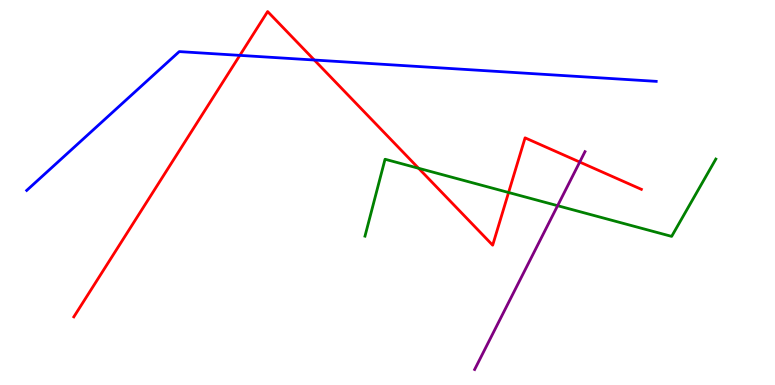[{'lines': ['blue', 'red'], 'intersections': [{'x': 3.09, 'y': 8.56}, {'x': 4.06, 'y': 8.44}]}, {'lines': ['green', 'red'], 'intersections': [{'x': 5.4, 'y': 5.63}, {'x': 6.56, 'y': 5.0}]}, {'lines': ['purple', 'red'], 'intersections': [{'x': 7.48, 'y': 5.79}]}, {'lines': ['blue', 'green'], 'intersections': []}, {'lines': ['blue', 'purple'], 'intersections': []}, {'lines': ['green', 'purple'], 'intersections': [{'x': 7.2, 'y': 4.66}]}]